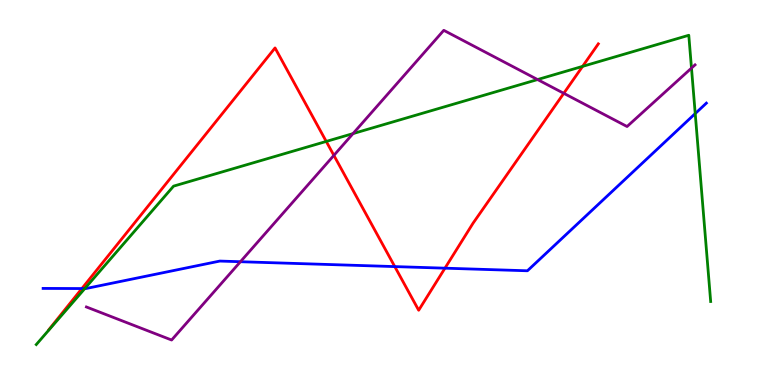[{'lines': ['blue', 'red'], 'intersections': [{'x': 1.06, 'y': 2.51}, {'x': 5.09, 'y': 3.08}, {'x': 5.74, 'y': 3.03}]}, {'lines': ['green', 'red'], 'intersections': [{'x': 4.21, 'y': 6.33}, {'x': 7.52, 'y': 8.28}]}, {'lines': ['purple', 'red'], 'intersections': [{'x': 4.31, 'y': 5.96}, {'x': 7.27, 'y': 7.58}]}, {'lines': ['blue', 'green'], 'intersections': [{'x': 1.09, 'y': 2.5}, {'x': 8.97, 'y': 7.05}]}, {'lines': ['blue', 'purple'], 'intersections': [{'x': 3.1, 'y': 3.2}]}, {'lines': ['green', 'purple'], 'intersections': [{'x': 4.56, 'y': 6.53}, {'x': 6.94, 'y': 7.93}, {'x': 8.92, 'y': 8.23}]}]